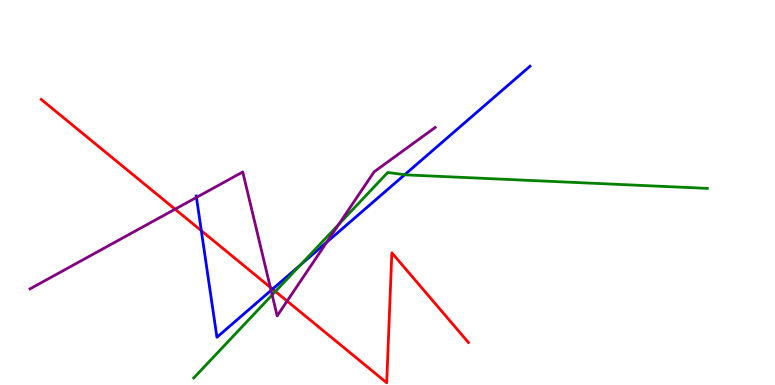[{'lines': ['blue', 'red'], 'intersections': [{'x': 2.6, 'y': 4.01}, {'x': 3.52, 'y': 2.49}]}, {'lines': ['green', 'red'], 'intersections': [{'x': 3.55, 'y': 2.43}]}, {'lines': ['purple', 'red'], 'intersections': [{'x': 2.26, 'y': 4.57}, {'x': 3.49, 'y': 2.54}, {'x': 3.7, 'y': 2.18}]}, {'lines': ['blue', 'green'], 'intersections': [{'x': 3.88, 'y': 3.12}, {'x': 5.22, 'y': 5.46}]}, {'lines': ['blue', 'purple'], 'intersections': [{'x': 2.53, 'y': 4.87}, {'x': 3.5, 'y': 2.46}, {'x': 4.22, 'y': 3.71}]}, {'lines': ['green', 'purple'], 'intersections': [{'x': 3.51, 'y': 2.34}, {'x': 4.37, 'y': 4.17}]}]